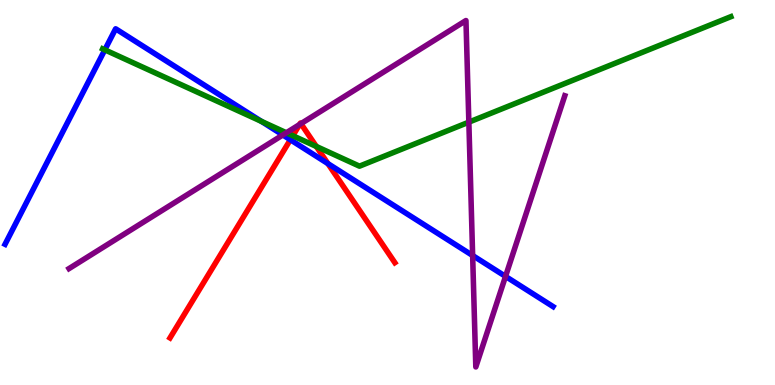[{'lines': ['blue', 'red'], 'intersections': [{'x': 3.75, 'y': 6.37}, {'x': 4.23, 'y': 5.75}]}, {'lines': ['green', 'red'], 'intersections': [{'x': 3.78, 'y': 6.48}, {'x': 4.08, 'y': 6.2}]}, {'lines': ['purple', 'red'], 'intersections': [{'x': 3.87, 'y': 6.77}, {'x': 3.88, 'y': 6.79}]}, {'lines': ['blue', 'green'], 'intersections': [{'x': 1.35, 'y': 8.71}, {'x': 3.37, 'y': 6.85}]}, {'lines': ['blue', 'purple'], 'intersections': [{'x': 3.65, 'y': 6.49}, {'x': 6.1, 'y': 3.36}, {'x': 6.52, 'y': 2.82}]}, {'lines': ['green', 'purple'], 'intersections': [{'x': 3.69, 'y': 6.55}, {'x': 6.05, 'y': 6.83}]}]